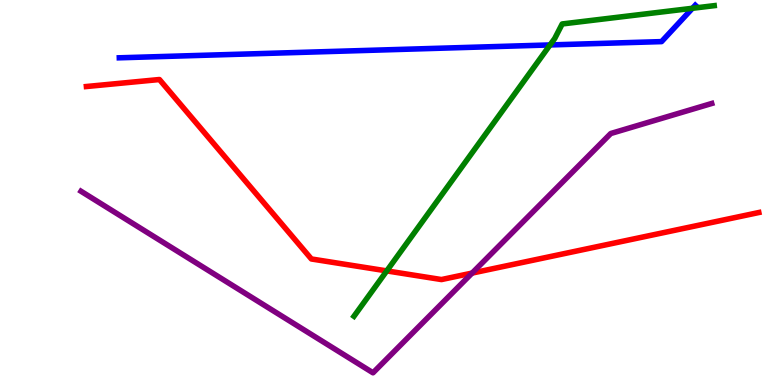[{'lines': ['blue', 'red'], 'intersections': []}, {'lines': ['green', 'red'], 'intersections': [{'x': 4.99, 'y': 2.96}]}, {'lines': ['purple', 'red'], 'intersections': [{'x': 6.09, 'y': 2.91}]}, {'lines': ['blue', 'green'], 'intersections': [{'x': 7.1, 'y': 8.83}, {'x': 8.94, 'y': 9.79}]}, {'lines': ['blue', 'purple'], 'intersections': []}, {'lines': ['green', 'purple'], 'intersections': []}]